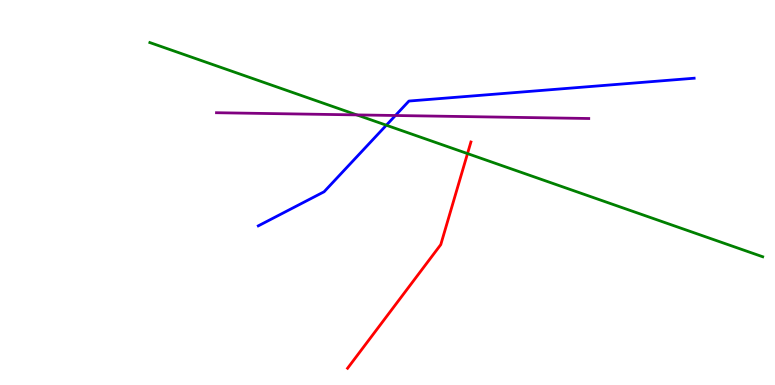[{'lines': ['blue', 'red'], 'intersections': []}, {'lines': ['green', 'red'], 'intersections': [{'x': 6.03, 'y': 6.01}]}, {'lines': ['purple', 'red'], 'intersections': []}, {'lines': ['blue', 'green'], 'intersections': [{'x': 4.98, 'y': 6.75}]}, {'lines': ['blue', 'purple'], 'intersections': [{'x': 5.1, 'y': 7.0}]}, {'lines': ['green', 'purple'], 'intersections': [{'x': 4.6, 'y': 7.02}]}]